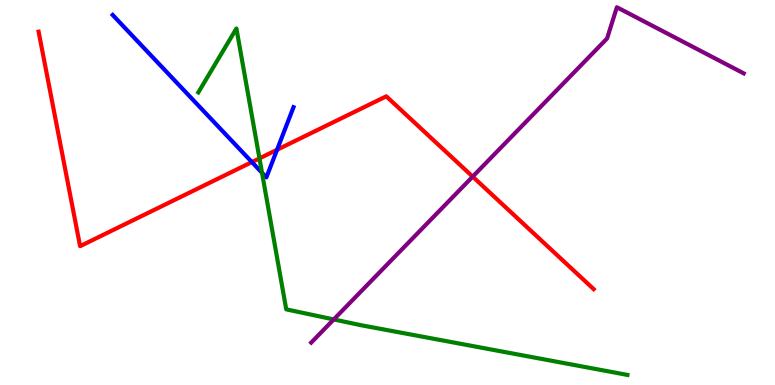[{'lines': ['blue', 'red'], 'intersections': [{'x': 3.25, 'y': 5.79}, {'x': 3.57, 'y': 6.11}]}, {'lines': ['green', 'red'], 'intersections': [{'x': 3.35, 'y': 5.89}]}, {'lines': ['purple', 'red'], 'intersections': [{'x': 6.1, 'y': 5.41}]}, {'lines': ['blue', 'green'], 'intersections': [{'x': 3.38, 'y': 5.51}]}, {'lines': ['blue', 'purple'], 'intersections': []}, {'lines': ['green', 'purple'], 'intersections': [{'x': 4.31, 'y': 1.7}]}]